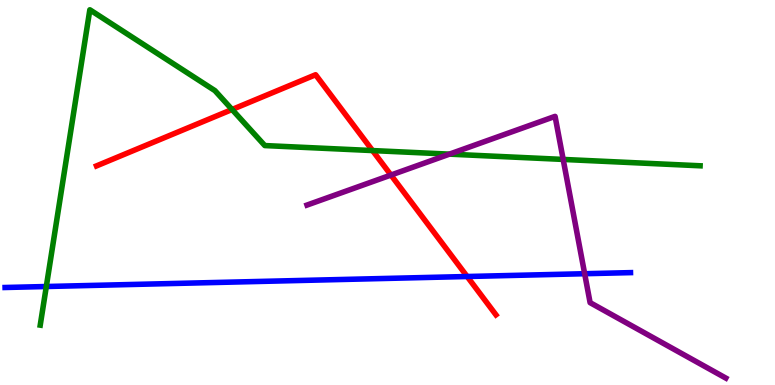[{'lines': ['blue', 'red'], 'intersections': [{'x': 6.03, 'y': 2.82}]}, {'lines': ['green', 'red'], 'intersections': [{'x': 2.99, 'y': 7.16}, {'x': 4.81, 'y': 6.09}]}, {'lines': ['purple', 'red'], 'intersections': [{'x': 5.04, 'y': 5.45}]}, {'lines': ['blue', 'green'], 'intersections': [{'x': 0.598, 'y': 2.56}]}, {'lines': ['blue', 'purple'], 'intersections': [{'x': 7.54, 'y': 2.89}]}, {'lines': ['green', 'purple'], 'intersections': [{'x': 5.8, 'y': 6.0}, {'x': 7.27, 'y': 5.86}]}]